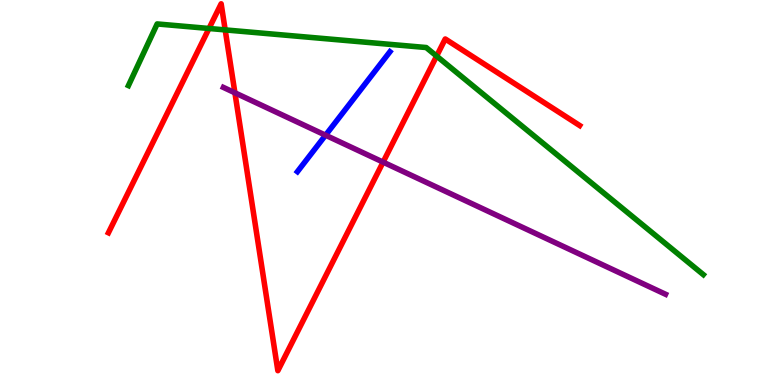[{'lines': ['blue', 'red'], 'intersections': []}, {'lines': ['green', 'red'], 'intersections': [{'x': 2.7, 'y': 9.26}, {'x': 2.91, 'y': 9.22}, {'x': 5.63, 'y': 8.54}]}, {'lines': ['purple', 'red'], 'intersections': [{'x': 3.03, 'y': 7.59}, {'x': 4.94, 'y': 5.79}]}, {'lines': ['blue', 'green'], 'intersections': []}, {'lines': ['blue', 'purple'], 'intersections': [{'x': 4.2, 'y': 6.49}]}, {'lines': ['green', 'purple'], 'intersections': []}]